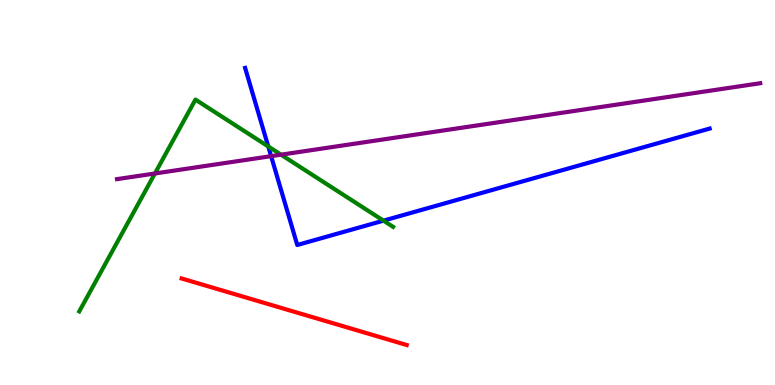[{'lines': ['blue', 'red'], 'intersections': []}, {'lines': ['green', 'red'], 'intersections': []}, {'lines': ['purple', 'red'], 'intersections': []}, {'lines': ['blue', 'green'], 'intersections': [{'x': 3.46, 'y': 6.2}, {'x': 4.95, 'y': 4.27}]}, {'lines': ['blue', 'purple'], 'intersections': [{'x': 3.5, 'y': 5.94}]}, {'lines': ['green', 'purple'], 'intersections': [{'x': 2.0, 'y': 5.49}, {'x': 3.63, 'y': 5.98}]}]